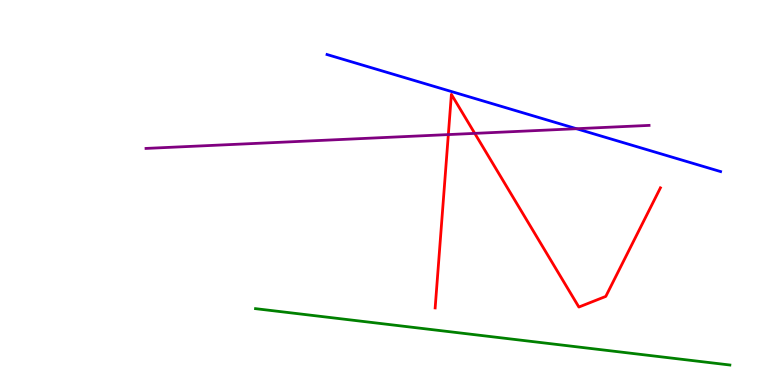[{'lines': ['blue', 'red'], 'intersections': []}, {'lines': ['green', 'red'], 'intersections': []}, {'lines': ['purple', 'red'], 'intersections': [{'x': 5.78, 'y': 6.5}, {'x': 6.13, 'y': 6.54}]}, {'lines': ['blue', 'green'], 'intersections': []}, {'lines': ['blue', 'purple'], 'intersections': [{'x': 7.44, 'y': 6.66}]}, {'lines': ['green', 'purple'], 'intersections': []}]